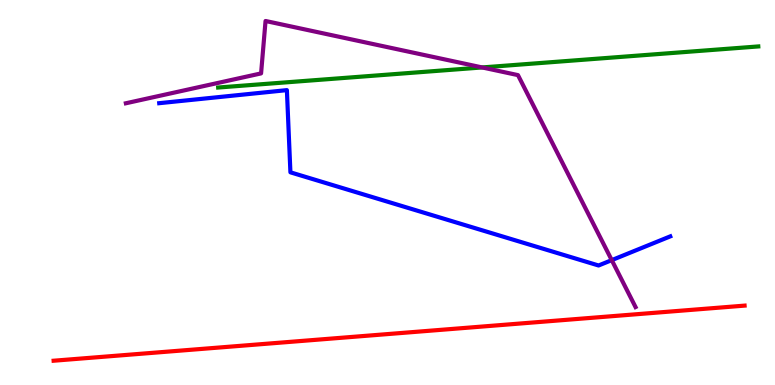[{'lines': ['blue', 'red'], 'intersections': []}, {'lines': ['green', 'red'], 'intersections': []}, {'lines': ['purple', 'red'], 'intersections': []}, {'lines': ['blue', 'green'], 'intersections': []}, {'lines': ['blue', 'purple'], 'intersections': [{'x': 7.89, 'y': 3.24}]}, {'lines': ['green', 'purple'], 'intersections': [{'x': 6.22, 'y': 8.25}]}]